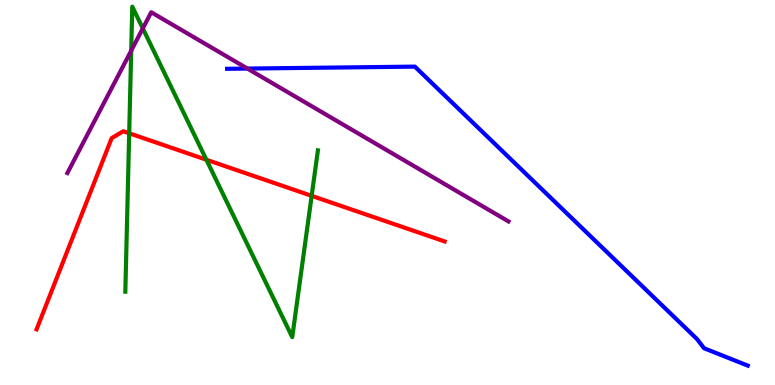[{'lines': ['blue', 'red'], 'intersections': []}, {'lines': ['green', 'red'], 'intersections': [{'x': 1.67, 'y': 6.54}, {'x': 2.66, 'y': 5.85}, {'x': 4.02, 'y': 4.91}]}, {'lines': ['purple', 'red'], 'intersections': []}, {'lines': ['blue', 'green'], 'intersections': []}, {'lines': ['blue', 'purple'], 'intersections': [{'x': 3.19, 'y': 8.22}]}, {'lines': ['green', 'purple'], 'intersections': [{'x': 1.69, 'y': 8.68}, {'x': 1.84, 'y': 9.26}]}]